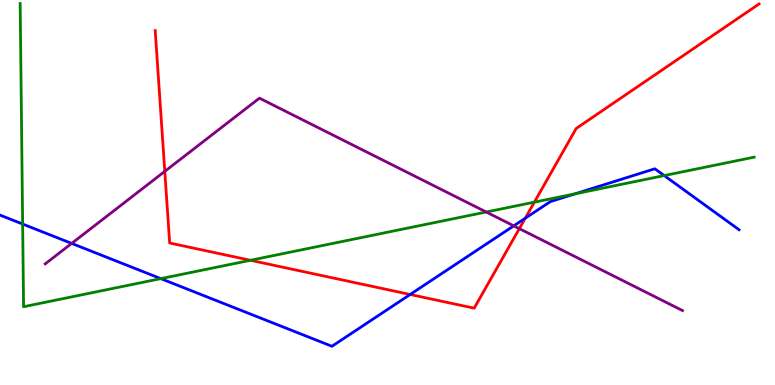[{'lines': ['blue', 'red'], 'intersections': [{'x': 5.29, 'y': 2.35}, {'x': 6.78, 'y': 4.33}]}, {'lines': ['green', 'red'], 'intersections': [{'x': 3.23, 'y': 3.24}, {'x': 6.89, 'y': 4.75}]}, {'lines': ['purple', 'red'], 'intersections': [{'x': 2.13, 'y': 5.55}, {'x': 6.7, 'y': 4.06}]}, {'lines': ['blue', 'green'], 'intersections': [{'x': 0.292, 'y': 4.18}, {'x': 2.07, 'y': 2.76}, {'x': 7.42, 'y': 4.97}, {'x': 8.57, 'y': 5.44}]}, {'lines': ['blue', 'purple'], 'intersections': [{'x': 0.925, 'y': 3.68}, {'x': 6.63, 'y': 4.13}]}, {'lines': ['green', 'purple'], 'intersections': [{'x': 6.27, 'y': 4.49}]}]